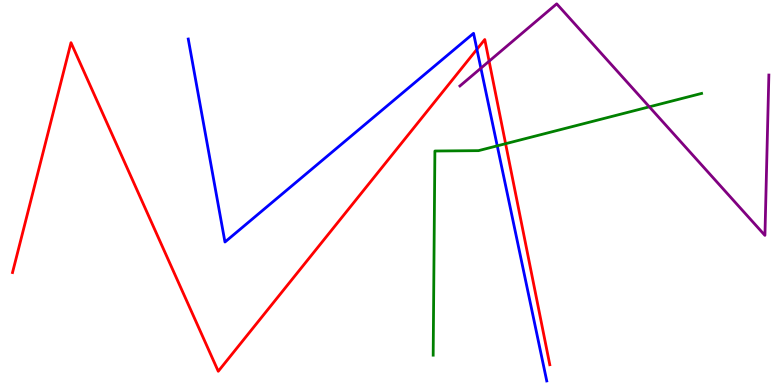[{'lines': ['blue', 'red'], 'intersections': [{'x': 6.15, 'y': 8.72}]}, {'lines': ['green', 'red'], 'intersections': [{'x': 6.52, 'y': 6.27}]}, {'lines': ['purple', 'red'], 'intersections': [{'x': 6.31, 'y': 8.41}]}, {'lines': ['blue', 'green'], 'intersections': [{'x': 6.42, 'y': 6.21}]}, {'lines': ['blue', 'purple'], 'intersections': [{'x': 6.21, 'y': 8.23}]}, {'lines': ['green', 'purple'], 'intersections': [{'x': 8.38, 'y': 7.23}]}]